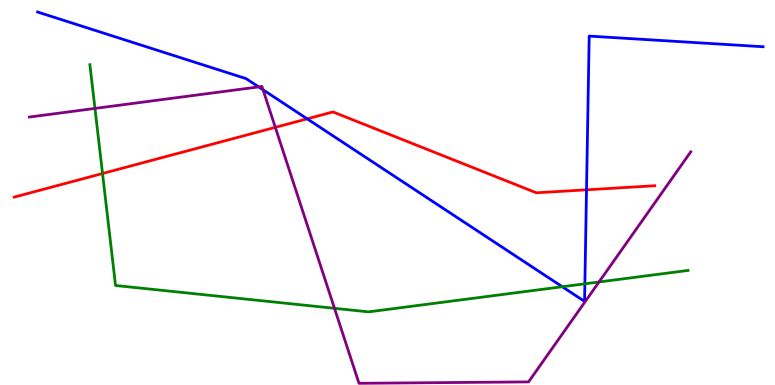[{'lines': ['blue', 'red'], 'intersections': [{'x': 3.96, 'y': 6.91}, {'x': 7.57, 'y': 5.07}]}, {'lines': ['green', 'red'], 'intersections': [{'x': 1.32, 'y': 5.49}]}, {'lines': ['purple', 'red'], 'intersections': [{'x': 3.55, 'y': 6.69}]}, {'lines': ['blue', 'green'], 'intersections': [{'x': 7.26, 'y': 2.55}, {'x': 7.55, 'y': 2.63}]}, {'lines': ['blue', 'purple'], 'intersections': [{'x': 3.34, 'y': 7.74}, {'x': 3.39, 'y': 7.67}]}, {'lines': ['green', 'purple'], 'intersections': [{'x': 1.23, 'y': 7.18}, {'x': 4.32, 'y': 1.99}, {'x': 7.73, 'y': 2.68}]}]